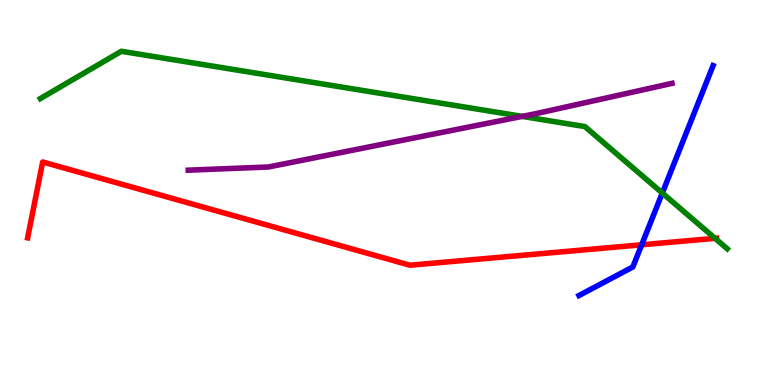[{'lines': ['blue', 'red'], 'intersections': [{'x': 8.28, 'y': 3.64}]}, {'lines': ['green', 'red'], 'intersections': [{'x': 9.23, 'y': 3.81}]}, {'lines': ['purple', 'red'], 'intersections': []}, {'lines': ['blue', 'green'], 'intersections': [{'x': 8.55, 'y': 4.99}]}, {'lines': ['blue', 'purple'], 'intersections': []}, {'lines': ['green', 'purple'], 'intersections': [{'x': 6.74, 'y': 6.98}]}]